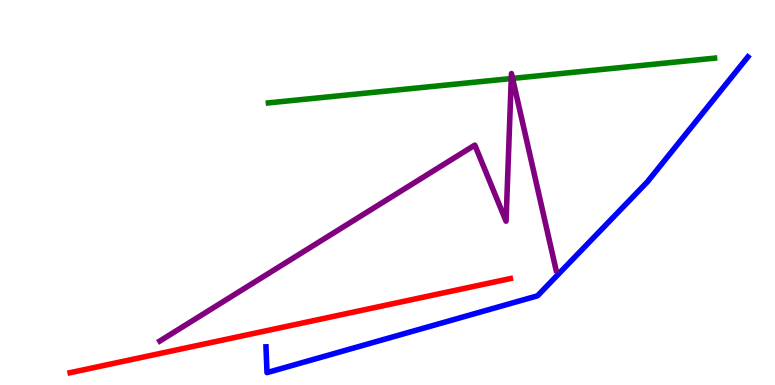[{'lines': ['blue', 'red'], 'intersections': []}, {'lines': ['green', 'red'], 'intersections': []}, {'lines': ['purple', 'red'], 'intersections': []}, {'lines': ['blue', 'green'], 'intersections': []}, {'lines': ['blue', 'purple'], 'intersections': []}, {'lines': ['green', 'purple'], 'intersections': [{'x': 6.6, 'y': 7.96}, {'x': 6.61, 'y': 7.96}]}]